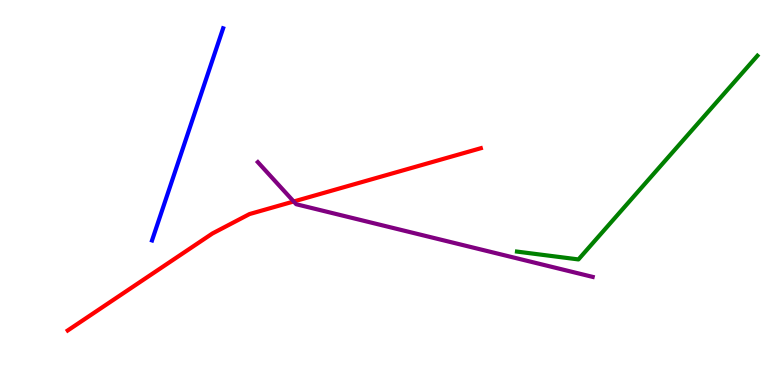[{'lines': ['blue', 'red'], 'intersections': []}, {'lines': ['green', 'red'], 'intersections': []}, {'lines': ['purple', 'red'], 'intersections': [{'x': 3.79, 'y': 4.77}]}, {'lines': ['blue', 'green'], 'intersections': []}, {'lines': ['blue', 'purple'], 'intersections': []}, {'lines': ['green', 'purple'], 'intersections': []}]